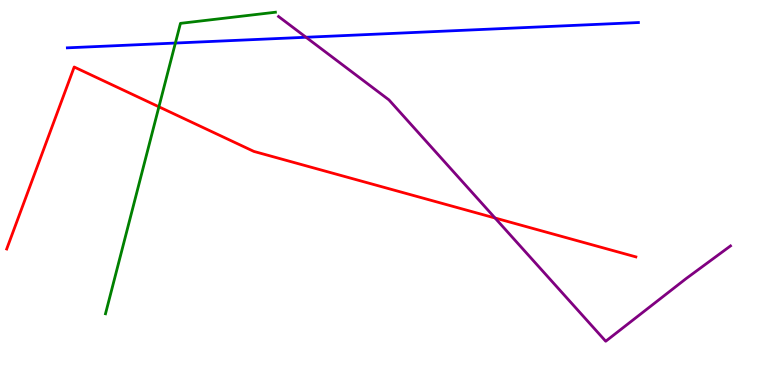[{'lines': ['blue', 'red'], 'intersections': []}, {'lines': ['green', 'red'], 'intersections': [{'x': 2.05, 'y': 7.23}]}, {'lines': ['purple', 'red'], 'intersections': [{'x': 6.39, 'y': 4.34}]}, {'lines': ['blue', 'green'], 'intersections': [{'x': 2.26, 'y': 8.88}]}, {'lines': ['blue', 'purple'], 'intersections': [{'x': 3.95, 'y': 9.03}]}, {'lines': ['green', 'purple'], 'intersections': []}]